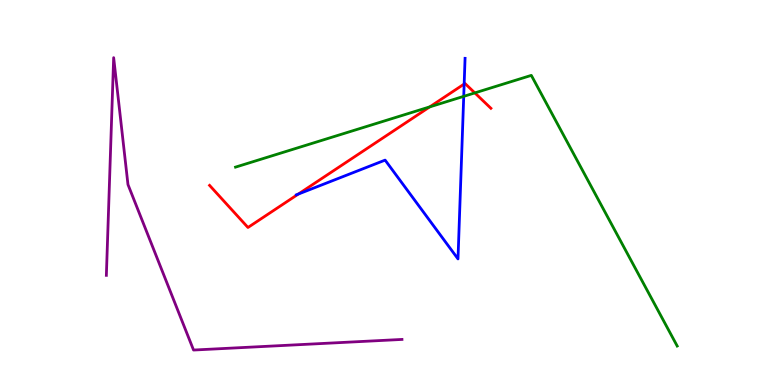[{'lines': ['blue', 'red'], 'intersections': [{'x': 3.85, 'y': 4.96}, {'x': 5.99, 'y': 7.82}]}, {'lines': ['green', 'red'], 'intersections': [{'x': 5.54, 'y': 7.22}, {'x': 6.13, 'y': 7.59}]}, {'lines': ['purple', 'red'], 'intersections': []}, {'lines': ['blue', 'green'], 'intersections': [{'x': 5.98, 'y': 7.5}]}, {'lines': ['blue', 'purple'], 'intersections': []}, {'lines': ['green', 'purple'], 'intersections': []}]